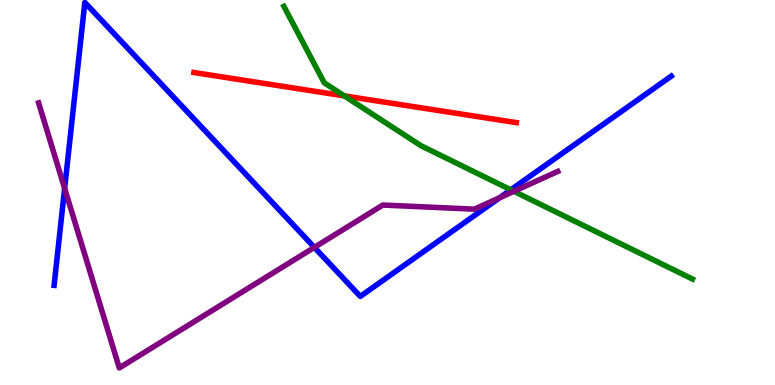[{'lines': ['blue', 'red'], 'intersections': []}, {'lines': ['green', 'red'], 'intersections': [{'x': 4.44, 'y': 7.51}]}, {'lines': ['purple', 'red'], 'intersections': []}, {'lines': ['blue', 'green'], 'intersections': [{'x': 6.59, 'y': 5.07}]}, {'lines': ['blue', 'purple'], 'intersections': [{'x': 0.834, 'y': 5.11}, {'x': 4.06, 'y': 3.57}, {'x': 6.45, 'y': 4.86}]}, {'lines': ['green', 'purple'], 'intersections': [{'x': 6.63, 'y': 5.03}]}]